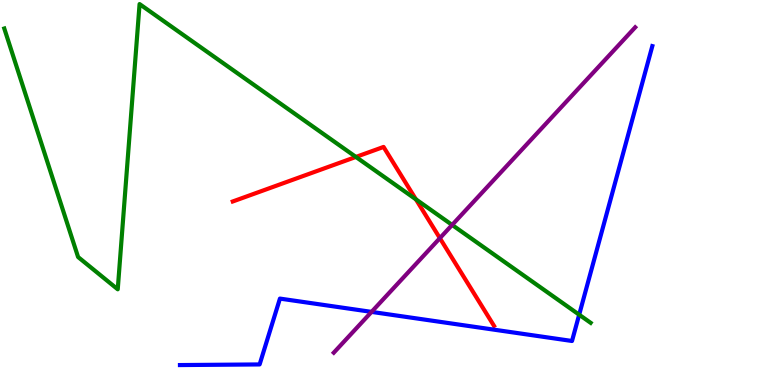[{'lines': ['blue', 'red'], 'intersections': []}, {'lines': ['green', 'red'], 'intersections': [{'x': 4.59, 'y': 5.92}, {'x': 5.37, 'y': 4.82}]}, {'lines': ['purple', 'red'], 'intersections': [{'x': 5.68, 'y': 3.81}]}, {'lines': ['blue', 'green'], 'intersections': [{'x': 7.47, 'y': 1.83}]}, {'lines': ['blue', 'purple'], 'intersections': [{'x': 4.79, 'y': 1.9}]}, {'lines': ['green', 'purple'], 'intersections': [{'x': 5.83, 'y': 4.16}]}]